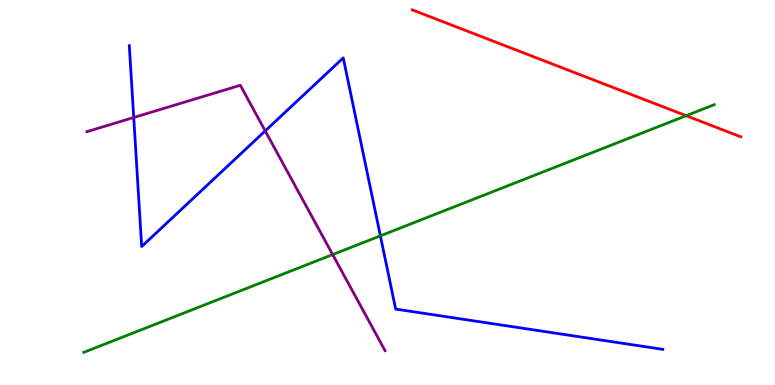[{'lines': ['blue', 'red'], 'intersections': []}, {'lines': ['green', 'red'], 'intersections': [{'x': 8.85, 'y': 6.99}]}, {'lines': ['purple', 'red'], 'intersections': []}, {'lines': ['blue', 'green'], 'intersections': [{'x': 4.91, 'y': 3.87}]}, {'lines': ['blue', 'purple'], 'intersections': [{'x': 1.73, 'y': 6.95}, {'x': 3.42, 'y': 6.6}]}, {'lines': ['green', 'purple'], 'intersections': [{'x': 4.29, 'y': 3.39}]}]